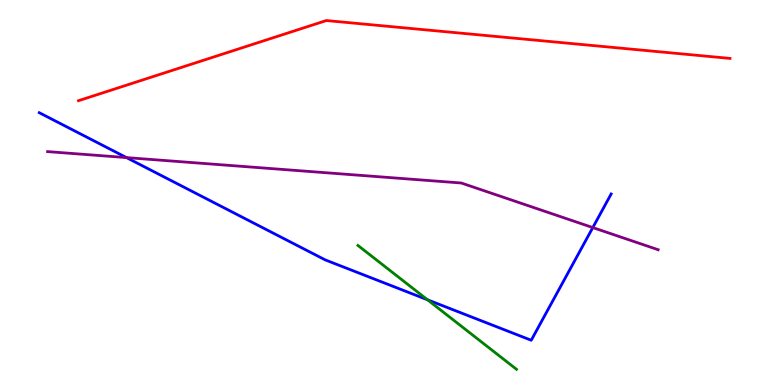[{'lines': ['blue', 'red'], 'intersections': []}, {'lines': ['green', 'red'], 'intersections': []}, {'lines': ['purple', 'red'], 'intersections': []}, {'lines': ['blue', 'green'], 'intersections': [{'x': 5.52, 'y': 2.21}]}, {'lines': ['blue', 'purple'], 'intersections': [{'x': 1.63, 'y': 5.91}, {'x': 7.65, 'y': 4.09}]}, {'lines': ['green', 'purple'], 'intersections': []}]